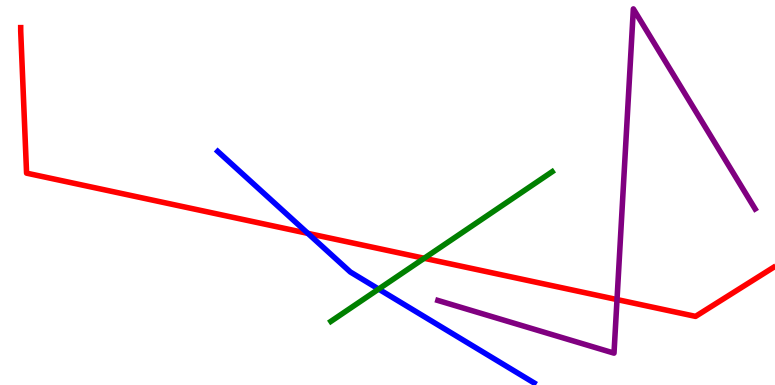[{'lines': ['blue', 'red'], 'intersections': [{'x': 3.97, 'y': 3.94}]}, {'lines': ['green', 'red'], 'intersections': [{'x': 5.47, 'y': 3.29}]}, {'lines': ['purple', 'red'], 'intersections': [{'x': 7.96, 'y': 2.22}]}, {'lines': ['blue', 'green'], 'intersections': [{'x': 4.89, 'y': 2.49}]}, {'lines': ['blue', 'purple'], 'intersections': []}, {'lines': ['green', 'purple'], 'intersections': []}]